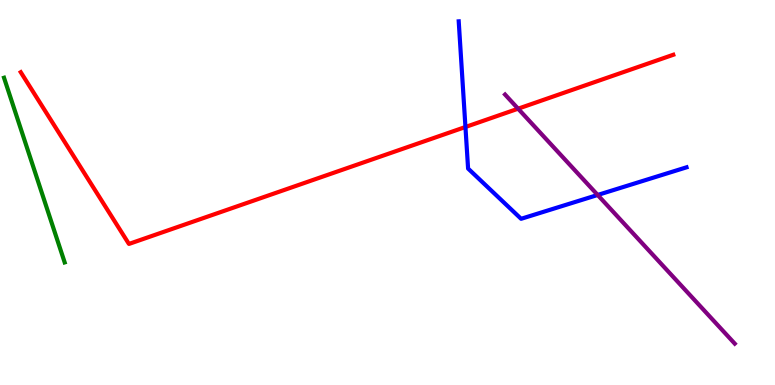[{'lines': ['blue', 'red'], 'intersections': [{'x': 6.01, 'y': 6.7}]}, {'lines': ['green', 'red'], 'intersections': []}, {'lines': ['purple', 'red'], 'intersections': [{'x': 6.69, 'y': 7.18}]}, {'lines': ['blue', 'green'], 'intersections': []}, {'lines': ['blue', 'purple'], 'intersections': [{'x': 7.71, 'y': 4.94}]}, {'lines': ['green', 'purple'], 'intersections': []}]